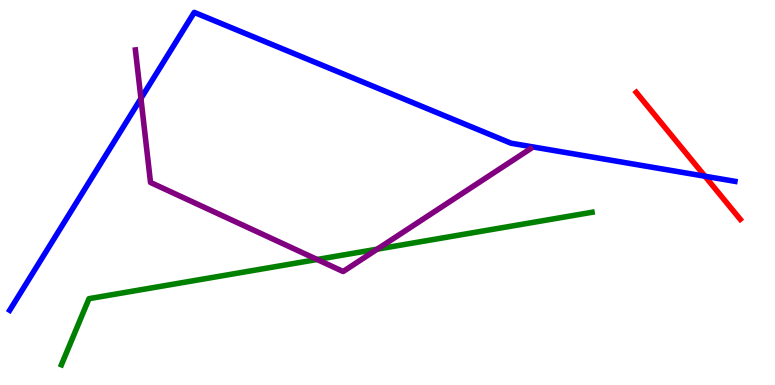[{'lines': ['blue', 'red'], 'intersections': [{'x': 9.1, 'y': 5.42}]}, {'lines': ['green', 'red'], 'intersections': []}, {'lines': ['purple', 'red'], 'intersections': []}, {'lines': ['blue', 'green'], 'intersections': []}, {'lines': ['blue', 'purple'], 'intersections': [{'x': 1.82, 'y': 7.44}]}, {'lines': ['green', 'purple'], 'intersections': [{'x': 4.09, 'y': 3.26}, {'x': 4.87, 'y': 3.53}]}]